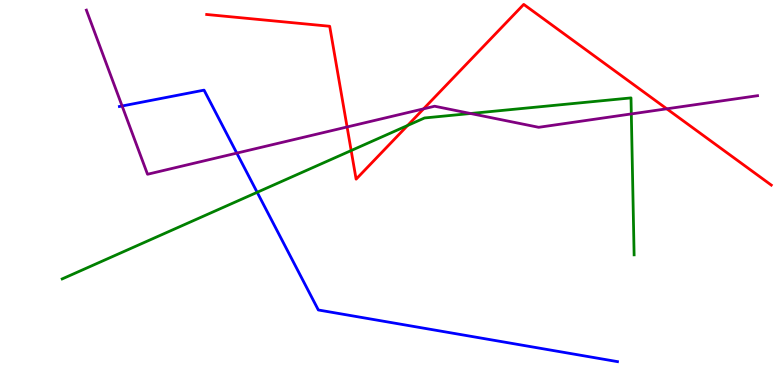[{'lines': ['blue', 'red'], 'intersections': []}, {'lines': ['green', 'red'], 'intersections': [{'x': 4.53, 'y': 6.09}, {'x': 5.26, 'y': 6.74}]}, {'lines': ['purple', 'red'], 'intersections': [{'x': 4.48, 'y': 6.7}, {'x': 5.47, 'y': 7.17}, {'x': 8.6, 'y': 7.17}]}, {'lines': ['blue', 'green'], 'intersections': [{'x': 3.32, 'y': 5.01}]}, {'lines': ['blue', 'purple'], 'intersections': [{'x': 1.58, 'y': 7.25}, {'x': 3.06, 'y': 6.02}]}, {'lines': ['green', 'purple'], 'intersections': [{'x': 6.07, 'y': 7.05}, {'x': 8.15, 'y': 7.04}]}]